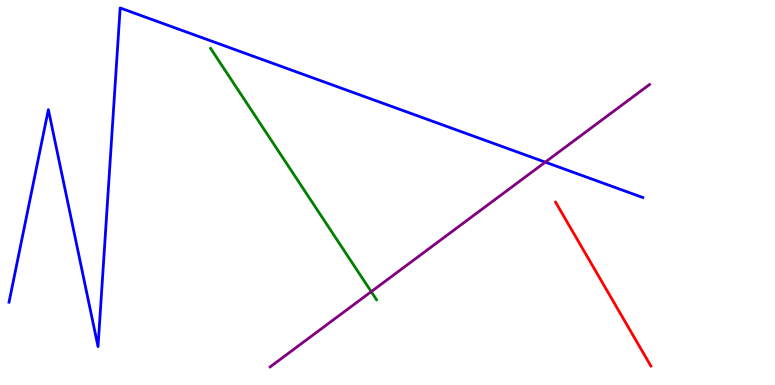[{'lines': ['blue', 'red'], 'intersections': []}, {'lines': ['green', 'red'], 'intersections': []}, {'lines': ['purple', 'red'], 'intersections': []}, {'lines': ['blue', 'green'], 'intersections': []}, {'lines': ['blue', 'purple'], 'intersections': [{'x': 7.04, 'y': 5.79}]}, {'lines': ['green', 'purple'], 'intersections': [{'x': 4.79, 'y': 2.42}]}]